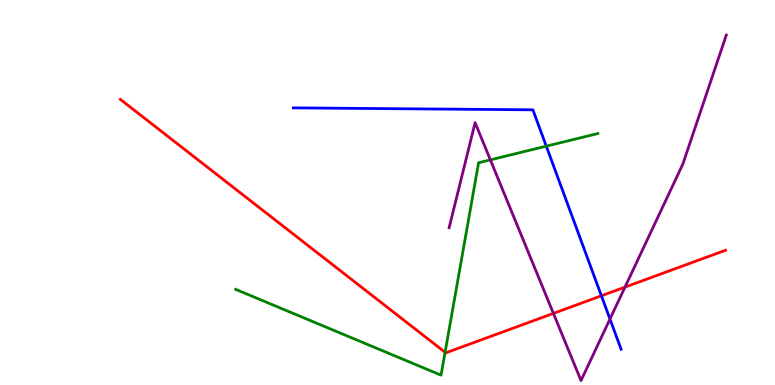[{'lines': ['blue', 'red'], 'intersections': [{'x': 7.76, 'y': 2.32}]}, {'lines': ['green', 'red'], 'intersections': [{'x': 5.74, 'y': 0.85}]}, {'lines': ['purple', 'red'], 'intersections': [{'x': 7.14, 'y': 1.86}, {'x': 8.06, 'y': 2.54}]}, {'lines': ['blue', 'green'], 'intersections': [{'x': 7.05, 'y': 6.2}]}, {'lines': ['blue', 'purple'], 'intersections': [{'x': 7.87, 'y': 1.71}]}, {'lines': ['green', 'purple'], 'intersections': [{'x': 6.33, 'y': 5.85}]}]